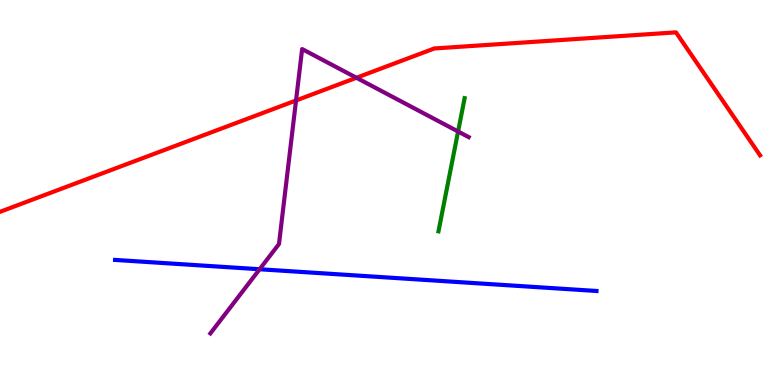[{'lines': ['blue', 'red'], 'intersections': []}, {'lines': ['green', 'red'], 'intersections': []}, {'lines': ['purple', 'red'], 'intersections': [{'x': 3.82, 'y': 7.39}, {'x': 4.6, 'y': 7.98}]}, {'lines': ['blue', 'green'], 'intersections': []}, {'lines': ['blue', 'purple'], 'intersections': [{'x': 3.35, 'y': 3.01}]}, {'lines': ['green', 'purple'], 'intersections': [{'x': 5.91, 'y': 6.58}]}]